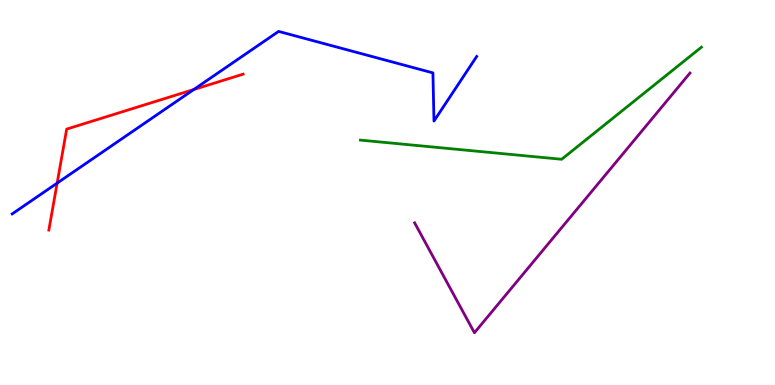[{'lines': ['blue', 'red'], 'intersections': [{'x': 0.737, 'y': 5.24}, {'x': 2.5, 'y': 7.67}]}, {'lines': ['green', 'red'], 'intersections': []}, {'lines': ['purple', 'red'], 'intersections': []}, {'lines': ['blue', 'green'], 'intersections': []}, {'lines': ['blue', 'purple'], 'intersections': []}, {'lines': ['green', 'purple'], 'intersections': []}]